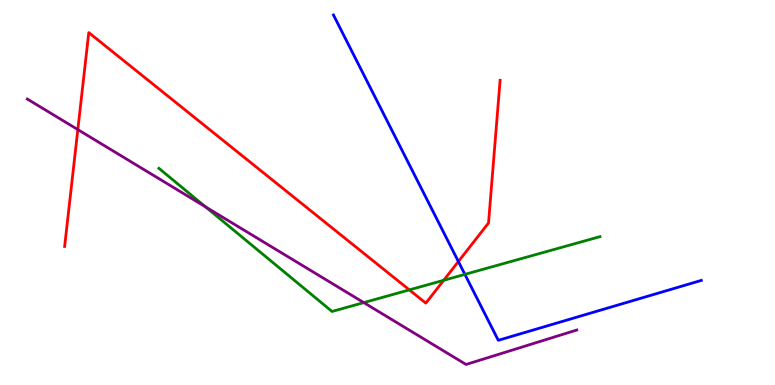[{'lines': ['blue', 'red'], 'intersections': [{'x': 5.91, 'y': 3.21}]}, {'lines': ['green', 'red'], 'intersections': [{'x': 5.28, 'y': 2.47}, {'x': 5.73, 'y': 2.72}]}, {'lines': ['purple', 'red'], 'intersections': [{'x': 1.0, 'y': 6.63}]}, {'lines': ['blue', 'green'], 'intersections': [{'x': 6.0, 'y': 2.87}]}, {'lines': ['blue', 'purple'], 'intersections': []}, {'lines': ['green', 'purple'], 'intersections': [{'x': 2.65, 'y': 4.63}, {'x': 4.69, 'y': 2.14}]}]